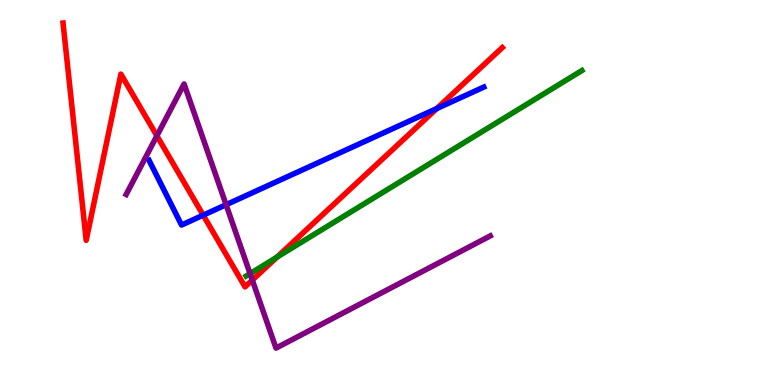[{'lines': ['blue', 'red'], 'intersections': [{'x': 2.62, 'y': 4.41}, {'x': 5.64, 'y': 7.18}]}, {'lines': ['green', 'red'], 'intersections': [{'x': 3.57, 'y': 3.32}]}, {'lines': ['purple', 'red'], 'intersections': [{'x': 2.02, 'y': 6.47}, {'x': 3.26, 'y': 2.73}]}, {'lines': ['blue', 'green'], 'intersections': []}, {'lines': ['blue', 'purple'], 'intersections': [{'x': 2.92, 'y': 4.68}]}, {'lines': ['green', 'purple'], 'intersections': [{'x': 3.23, 'y': 2.89}]}]